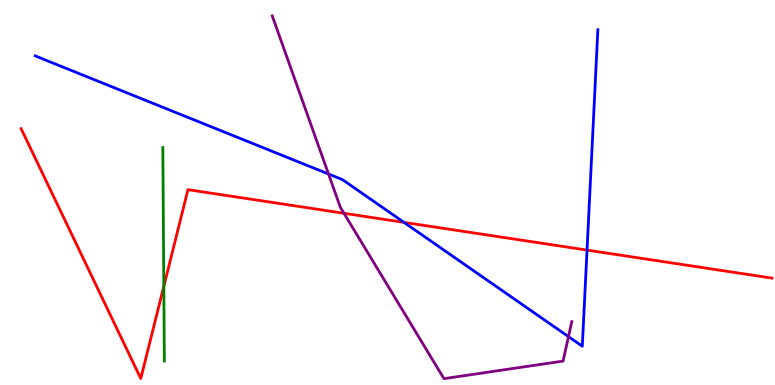[{'lines': ['blue', 'red'], 'intersections': [{'x': 5.21, 'y': 4.22}, {'x': 7.57, 'y': 3.5}]}, {'lines': ['green', 'red'], 'intersections': [{'x': 2.11, 'y': 2.56}]}, {'lines': ['purple', 'red'], 'intersections': [{'x': 4.44, 'y': 4.46}]}, {'lines': ['blue', 'green'], 'intersections': []}, {'lines': ['blue', 'purple'], 'intersections': [{'x': 4.24, 'y': 5.48}, {'x': 7.34, 'y': 1.26}]}, {'lines': ['green', 'purple'], 'intersections': []}]